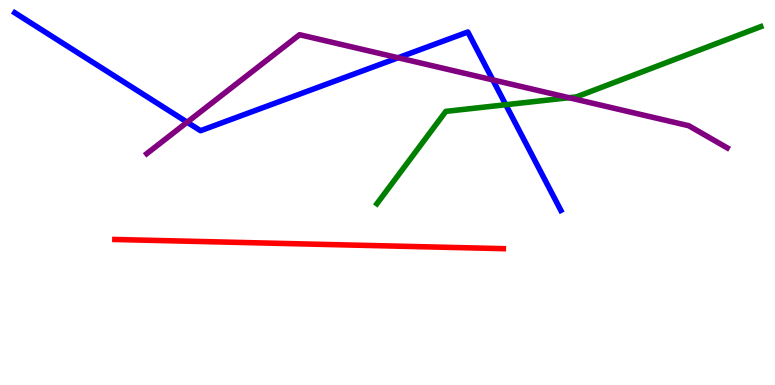[{'lines': ['blue', 'red'], 'intersections': []}, {'lines': ['green', 'red'], 'intersections': []}, {'lines': ['purple', 'red'], 'intersections': []}, {'lines': ['blue', 'green'], 'intersections': [{'x': 6.53, 'y': 7.28}]}, {'lines': ['blue', 'purple'], 'intersections': [{'x': 2.42, 'y': 6.83}, {'x': 5.14, 'y': 8.5}, {'x': 6.36, 'y': 7.92}]}, {'lines': ['green', 'purple'], 'intersections': [{'x': 7.34, 'y': 7.46}]}]